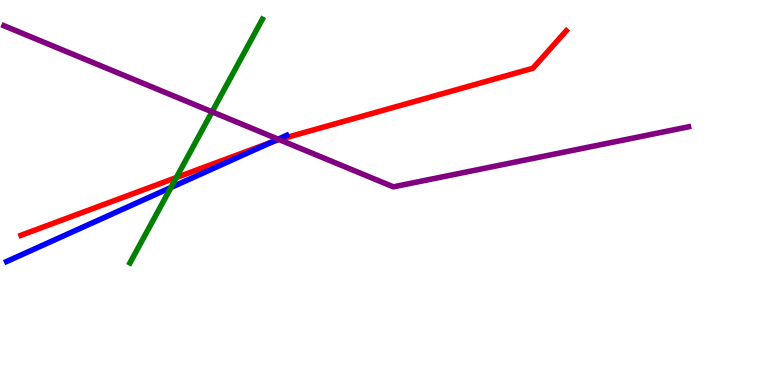[{'lines': ['blue', 'red'], 'intersections': [{'x': 3.5, 'y': 6.3}]}, {'lines': ['green', 'red'], 'intersections': [{'x': 2.28, 'y': 5.39}]}, {'lines': ['purple', 'red'], 'intersections': [{'x': 3.6, 'y': 6.37}]}, {'lines': ['blue', 'green'], 'intersections': [{'x': 2.21, 'y': 5.13}]}, {'lines': ['blue', 'purple'], 'intersections': [{'x': 3.59, 'y': 6.38}]}, {'lines': ['green', 'purple'], 'intersections': [{'x': 2.74, 'y': 7.1}]}]